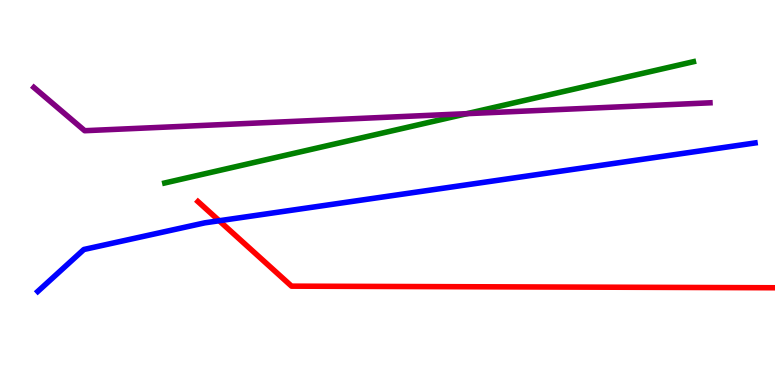[{'lines': ['blue', 'red'], 'intersections': [{'x': 2.83, 'y': 4.27}]}, {'lines': ['green', 'red'], 'intersections': []}, {'lines': ['purple', 'red'], 'intersections': []}, {'lines': ['blue', 'green'], 'intersections': []}, {'lines': ['blue', 'purple'], 'intersections': []}, {'lines': ['green', 'purple'], 'intersections': [{'x': 6.03, 'y': 7.05}]}]